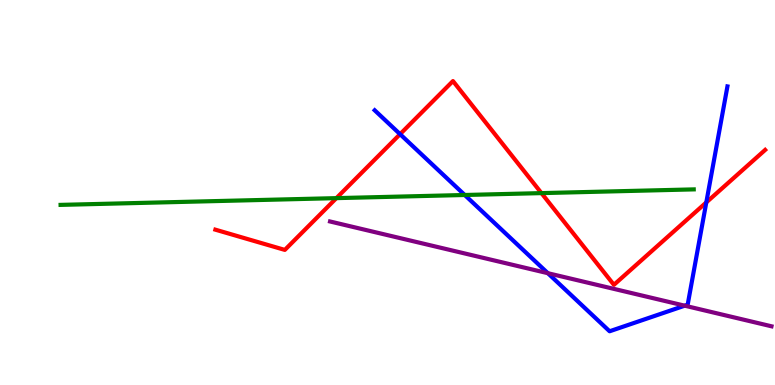[{'lines': ['blue', 'red'], 'intersections': [{'x': 5.16, 'y': 6.52}, {'x': 9.11, 'y': 4.74}]}, {'lines': ['green', 'red'], 'intersections': [{'x': 4.34, 'y': 4.85}, {'x': 6.99, 'y': 4.98}]}, {'lines': ['purple', 'red'], 'intersections': []}, {'lines': ['blue', 'green'], 'intersections': [{'x': 6.0, 'y': 4.94}]}, {'lines': ['blue', 'purple'], 'intersections': [{'x': 7.07, 'y': 2.9}, {'x': 8.83, 'y': 2.06}]}, {'lines': ['green', 'purple'], 'intersections': []}]